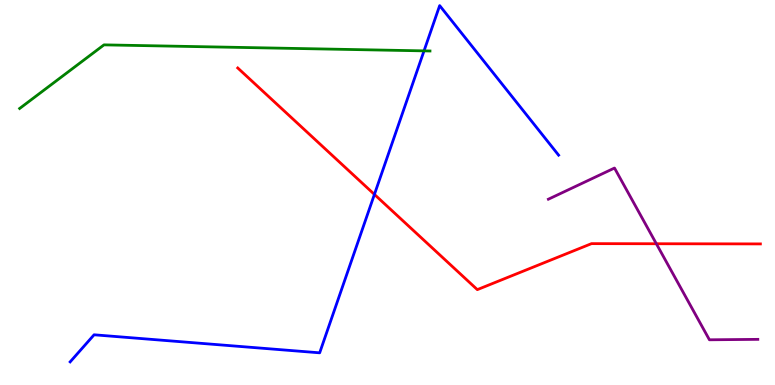[{'lines': ['blue', 'red'], 'intersections': [{'x': 4.83, 'y': 4.95}]}, {'lines': ['green', 'red'], 'intersections': []}, {'lines': ['purple', 'red'], 'intersections': [{'x': 8.47, 'y': 3.67}]}, {'lines': ['blue', 'green'], 'intersections': [{'x': 5.47, 'y': 8.68}]}, {'lines': ['blue', 'purple'], 'intersections': []}, {'lines': ['green', 'purple'], 'intersections': []}]